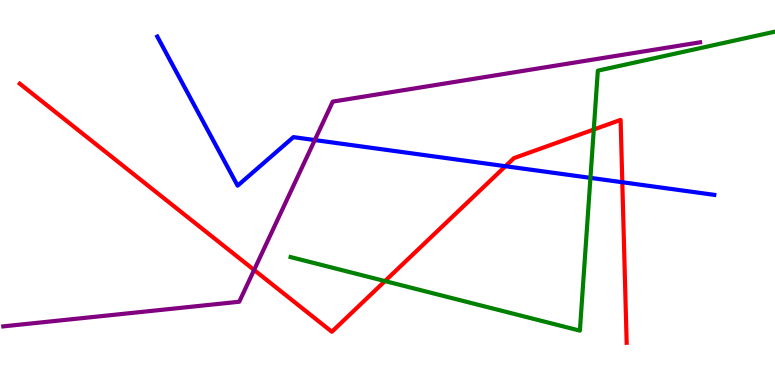[{'lines': ['blue', 'red'], 'intersections': [{'x': 6.52, 'y': 5.68}, {'x': 8.03, 'y': 5.27}]}, {'lines': ['green', 'red'], 'intersections': [{'x': 4.97, 'y': 2.7}, {'x': 7.66, 'y': 6.64}]}, {'lines': ['purple', 'red'], 'intersections': [{'x': 3.28, 'y': 2.99}]}, {'lines': ['blue', 'green'], 'intersections': [{'x': 7.62, 'y': 5.38}]}, {'lines': ['blue', 'purple'], 'intersections': [{'x': 4.06, 'y': 6.36}]}, {'lines': ['green', 'purple'], 'intersections': []}]